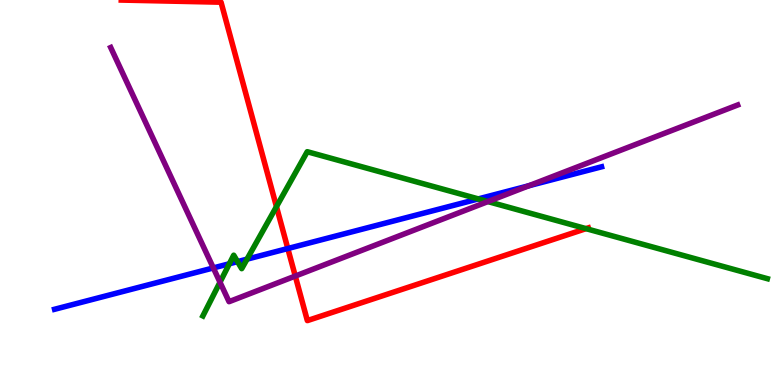[{'lines': ['blue', 'red'], 'intersections': [{'x': 3.71, 'y': 3.54}]}, {'lines': ['green', 'red'], 'intersections': [{'x': 3.57, 'y': 4.63}, {'x': 7.56, 'y': 4.06}]}, {'lines': ['purple', 'red'], 'intersections': [{'x': 3.81, 'y': 2.83}]}, {'lines': ['blue', 'green'], 'intersections': [{'x': 2.96, 'y': 3.15}, {'x': 3.06, 'y': 3.2}, {'x': 3.19, 'y': 3.27}, {'x': 6.17, 'y': 4.83}]}, {'lines': ['blue', 'purple'], 'intersections': [{'x': 2.75, 'y': 3.04}, {'x': 6.82, 'y': 5.18}]}, {'lines': ['green', 'purple'], 'intersections': [{'x': 2.84, 'y': 2.67}, {'x': 6.3, 'y': 4.76}]}]